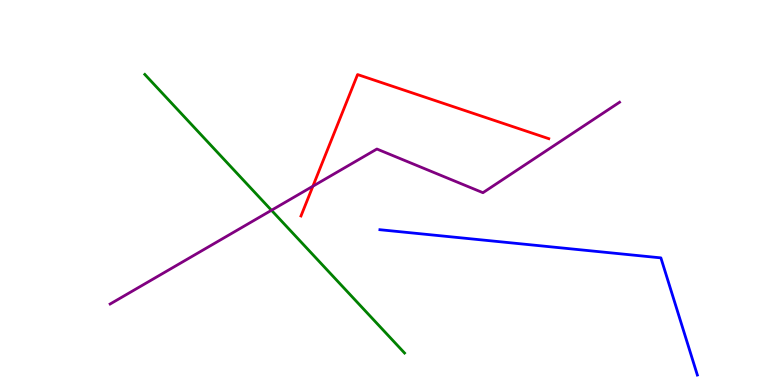[{'lines': ['blue', 'red'], 'intersections': []}, {'lines': ['green', 'red'], 'intersections': []}, {'lines': ['purple', 'red'], 'intersections': [{'x': 4.04, 'y': 5.16}]}, {'lines': ['blue', 'green'], 'intersections': []}, {'lines': ['blue', 'purple'], 'intersections': []}, {'lines': ['green', 'purple'], 'intersections': [{'x': 3.5, 'y': 4.54}]}]